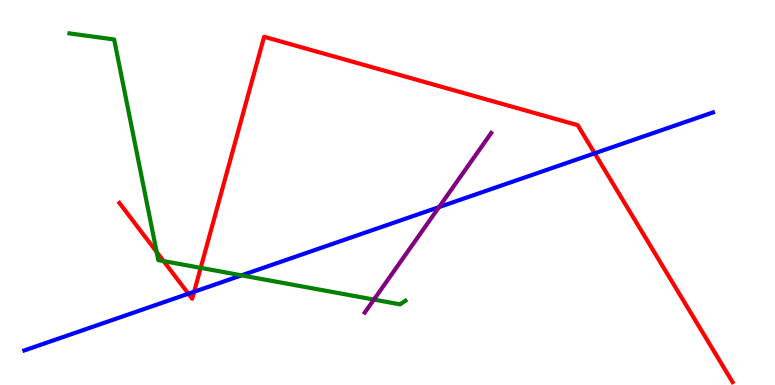[{'lines': ['blue', 'red'], 'intersections': [{'x': 2.43, 'y': 2.37}, {'x': 2.5, 'y': 2.42}, {'x': 7.67, 'y': 6.02}]}, {'lines': ['green', 'red'], 'intersections': [{'x': 2.02, 'y': 3.46}, {'x': 2.11, 'y': 3.22}, {'x': 2.59, 'y': 3.04}]}, {'lines': ['purple', 'red'], 'intersections': []}, {'lines': ['blue', 'green'], 'intersections': [{'x': 3.12, 'y': 2.85}]}, {'lines': ['blue', 'purple'], 'intersections': [{'x': 5.66, 'y': 4.62}]}, {'lines': ['green', 'purple'], 'intersections': [{'x': 4.82, 'y': 2.22}]}]